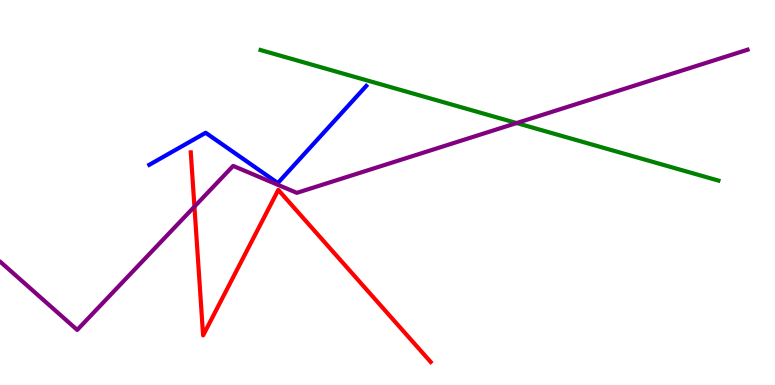[{'lines': ['blue', 'red'], 'intersections': []}, {'lines': ['green', 'red'], 'intersections': []}, {'lines': ['purple', 'red'], 'intersections': [{'x': 2.51, 'y': 4.63}]}, {'lines': ['blue', 'green'], 'intersections': []}, {'lines': ['blue', 'purple'], 'intersections': []}, {'lines': ['green', 'purple'], 'intersections': [{'x': 6.67, 'y': 6.8}]}]